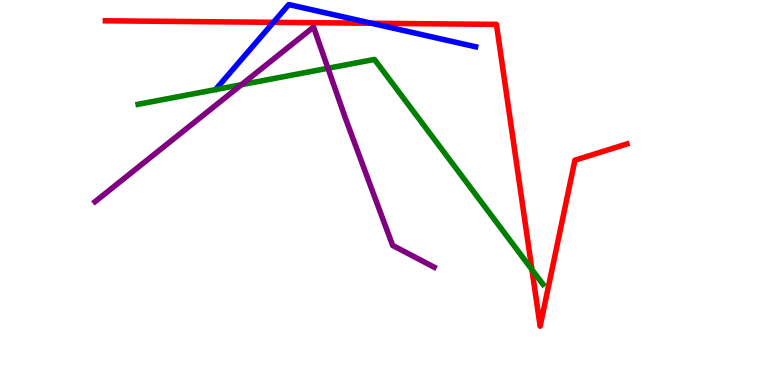[{'lines': ['blue', 'red'], 'intersections': [{'x': 3.53, 'y': 9.42}, {'x': 4.79, 'y': 9.4}]}, {'lines': ['green', 'red'], 'intersections': [{'x': 6.86, 'y': 3.0}]}, {'lines': ['purple', 'red'], 'intersections': []}, {'lines': ['blue', 'green'], 'intersections': []}, {'lines': ['blue', 'purple'], 'intersections': []}, {'lines': ['green', 'purple'], 'intersections': [{'x': 3.12, 'y': 7.8}, {'x': 4.23, 'y': 8.23}]}]